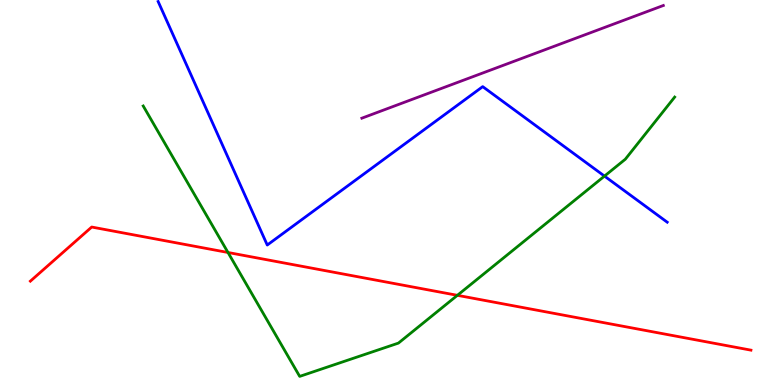[{'lines': ['blue', 'red'], 'intersections': []}, {'lines': ['green', 'red'], 'intersections': [{'x': 2.94, 'y': 3.44}, {'x': 5.9, 'y': 2.33}]}, {'lines': ['purple', 'red'], 'intersections': []}, {'lines': ['blue', 'green'], 'intersections': [{'x': 7.8, 'y': 5.43}]}, {'lines': ['blue', 'purple'], 'intersections': []}, {'lines': ['green', 'purple'], 'intersections': []}]